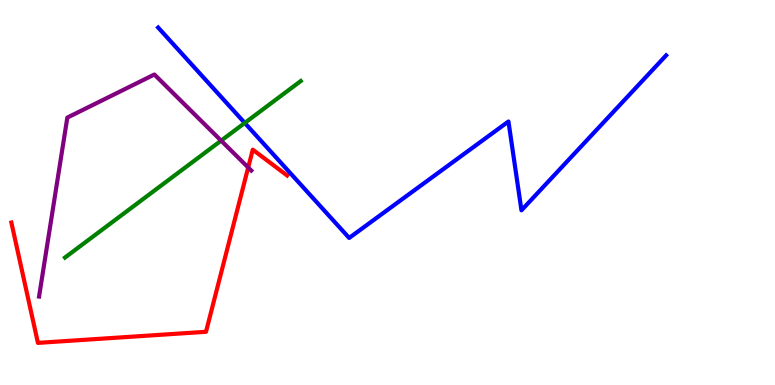[{'lines': ['blue', 'red'], 'intersections': []}, {'lines': ['green', 'red'], 'intersections': []}, {'lines': ['purple', 'red'], 'intersections': [{'x': 3.2, 'y': 5.65}]}, {'lines': ['blue', 'green'], 'intersections': [{'x': 3.16, 'y': 6.81}]}, {'lines': ['blue', 'purple'], 'intersections': []}, {'lines': ['green', 'purple'], 'intersections': [{'x': 2.85, 'y': 6.35}]}]